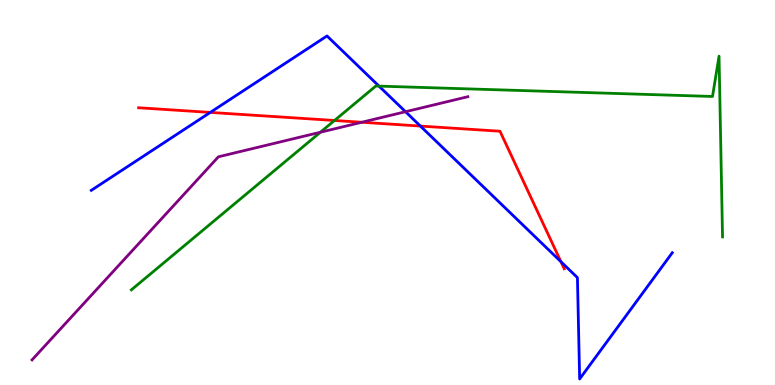[{'lines': ['blue', 'red'], 'intersections': [{'x': 2.71, 'y': 7.08}, {'x': 5.42, 'y': 6.73}, {'x': 7.24, 'y': 3.2}]}, {'lines': ['green', 'red'], 'intersections': [{'x': 4.32, 'y': 6.87}]}, {'lines': ['purple', 'red'], 'intersections': [{'x': 4.67, 'y': 6.82}]}, {'lines': ['blue', 'green'], 'intersections': [{'x': 4.89, 'y': 7.76}]}, {'lines': ['blue', 'purple'], 'intersections': [{'x': 5.23, 'y': 7.1}]}, {'lines': ['green', 'purple'], 'intersections': [{'x': 4.13, 'y': 6.57}]}]